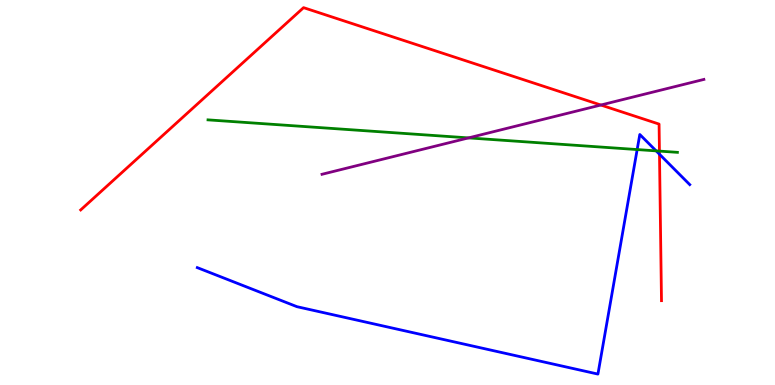[{'lines': ['blue', 'red'], 'intersections': [{'x': 8.51, 'y': 5.99}]}, {'lines': ['green', 'red'], 'intersections': [{'x': 8.51, 'y': 6.08}]}, {'lines': ['purple', 'red'], 'intersections': [{'x': 7.75, 'y': 7.27}]}, {'lines': ['blue', 'green'], 'intersections': [{'x': 8.22, 'y': 6.12}, {'x': 8.47, 'y': 6.08}]}, {'lines': ['blue', 'purple'], 'intersections': []}, {'lines': ['green', 'purple'], 'intersections': [{'x': 6.05, 'y': 6.42}]}]